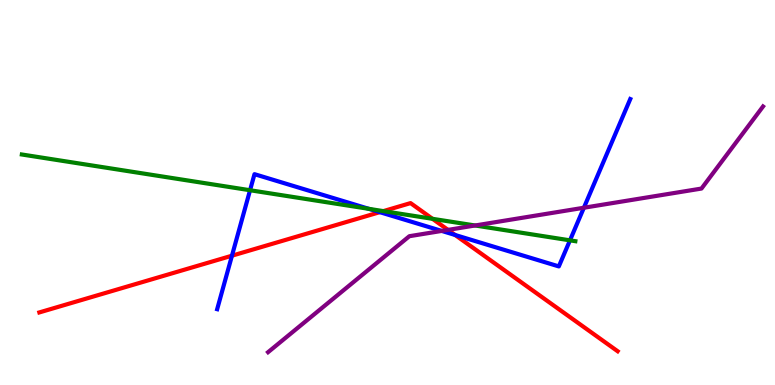[{'lines': ['blue', 'red'], 'intersections': [{'x': 2.99, 'y': 3.36}, {'x': 4.9, 'y': 4.49}, {'x': 5.87, 'y': 3.9}]}, {'lines': ['green', 'red'], 'intersections': [{'x': 4.95, 'y': 4.52}, {'x': 5.58, 'y': 4.32}]}, {'lines': ['purple', 'red'], 'intersections': [{'x': 5.78, 'y': 4.03}]}, {'lines': ['blue', 'green'], 'intersections': [{'x': 3.23, 'y': 5.06}, {'x': 4.76, 'y': 4.58}, {'x': 7.35, 'y': 3.76}]}, {'lines': ['blue', 'purple'], 'intersections': [{'x': 5.7, 'y': 4.0}, {'x': 7.53, 'y': 4.6}]}, {'lines': ['green', 'purple'], 'intersections': [{'x': 6.13, 'y': 4.14}]}]